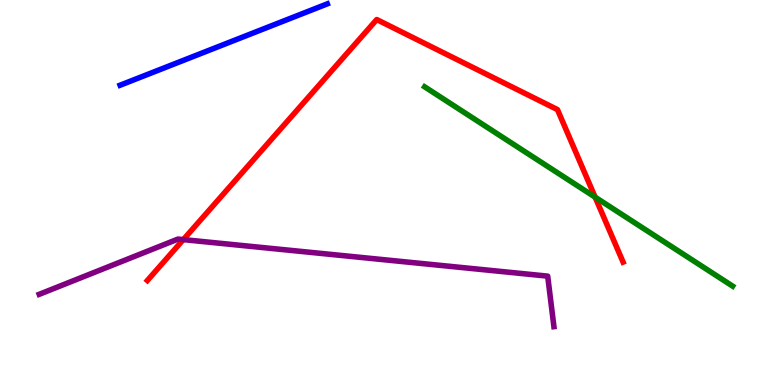[{'lines': ['blue', 'red'], 'intersections': []}, {'lines': ['green', 'red'], 'intersections': [{'x': 7.68, 'y': 4.88}]}, {'lines': ['purple', 'red'], 'intersections': [{'x': 2.37, 'y': 3.78}]}, {'lines': ['blue', 'green'], 'intersections': []}, {'lines': ['blue', 'purple'], 'intersections': []}, {'lines': ['green', 'purple'], 'intersections': []}]